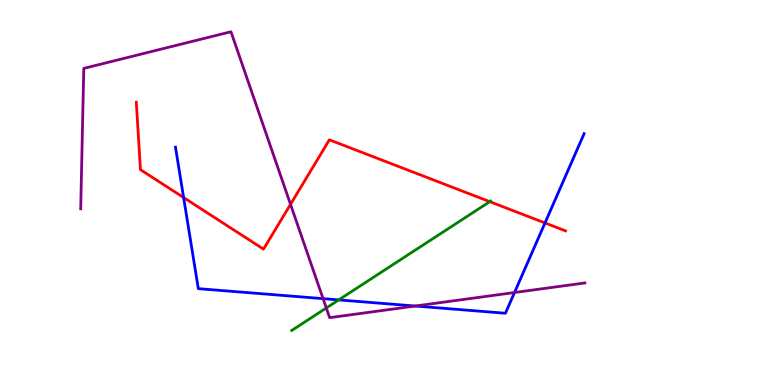[{'lines': ['blue', 'red'], 'intersections': [{'x': 2.37, 'y': 4.87}, {'x': 7.03, 'y': 4.21}]}, {'lines': ['green', 'red'], 'intersections': [{'x': 6.32, 'y': 4.76}]}, {'lines': ['purple', 'red'], 'intersections': [{'x': 3.75, 'y': 4.69}]}, {'lines': ['blue', 'green'], 'intersections': [{'x': 4.37, 'y': 2.21}]}, {'lines': ['blue', 'purple'], 'intersections': [{'x': 4.17, 'y': 2.24}, {'x': 5.36, 'y': 2.05}, {'x': 6.64, 'y': 2.4}]}, {'lines': ['green', 'purple'], 'intersections': [{'x': 4.21, 'y': 2.0}]}]